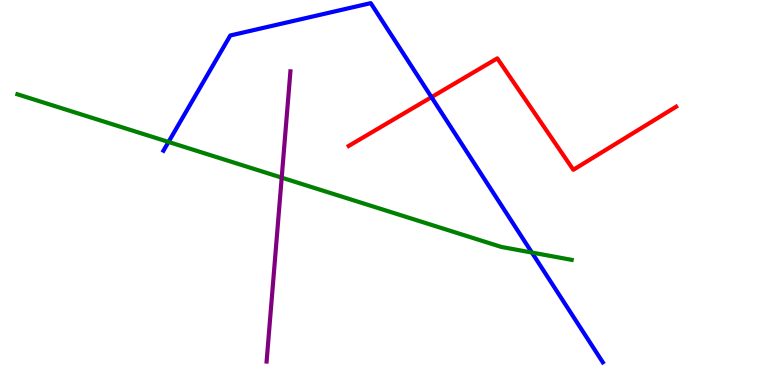[{'lines': ['blue', 'red'], 'intersections': [{'x': 5.57, 'y': 7.48}]}, {'lines': ['green', 'red'], 'intersections': []}, {'lines': ['purple', 'red'], 'intersections': []}, {'lines': ['blue', 'green'], 'intersections': [{'x': 2.17, 'y': 6.31}, {'x': 6.86, 'y': 3.44}]}, {'lines': ['blue', 'purple'], 'intersections': []}, {'lines': ['green', 'purple'], 'intersections': [{'x': 3.63, 'y': 5.39}]}]